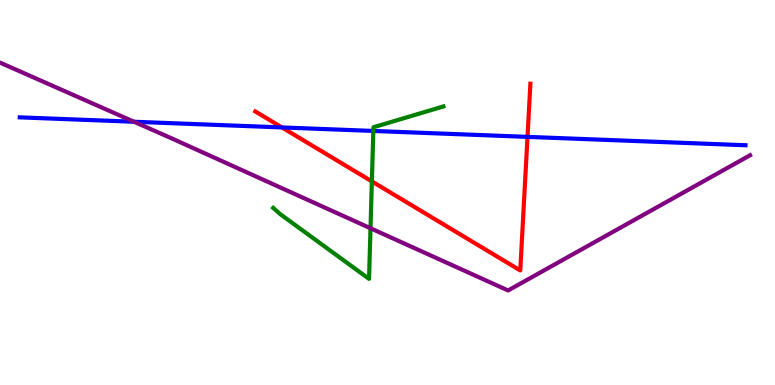[{'lines': ['blue', 'red'], 'intersections': [{'x': 3.64, 'y': 6.69}, {'x': 6.81, 'y': 6.44}]}, {'lines': ['green', 'red'], 'intersections': [{'x': 4.8, 'y': 5.29}]}, {'lines': ['purple', 'red'], 'intersections': []}, {'lines': ['blue', 'green'], 'intersections': [{'x': 4.82, 'y': 6.6}]}, {'lines': ['blue', 'purple'], 'intersections': [{'x': 1.73, 'y': 6.84}]}, {'lines': ['green', 'purple'], 'intersections': [{'x': 4.78, 'y': 4.07}]}]